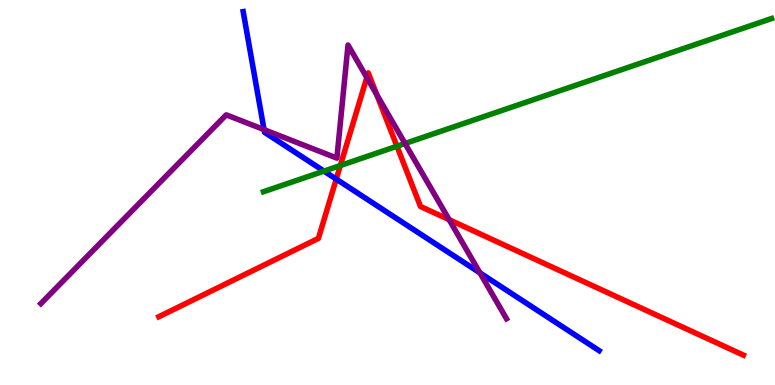[{'lines': ['blue', 'red'], 'intersections': [{'x': 4.34, 'y': 5.35}]}, {'lines': ['green', 'red'], 'intersections': [{'x': 4.39, 'y': 5.7}, {'x': 5.12, 'y': 6.2}]}, {'lines': ['purple', 'red'], 'intersections': [{'x': 4.73, 'y': 7.99}, {'x': 4.86, 'y': 7.54}, {'x': 5.8, 'y': 4.29}]}, {'lines': ['blue', 'green'], 'intersections': [{'x': 4.18, 'y': 5.56}]}, {'lines': ['blue', 'purple'], 'intersections': [{'x': 3.41, 'y': 6.63}, {'x': 6.19, 'y': 2.91}]}, {'lines': ['green', 'purple'], 'intersections': [{'x': 5.23, 'y': 6.27}]}]